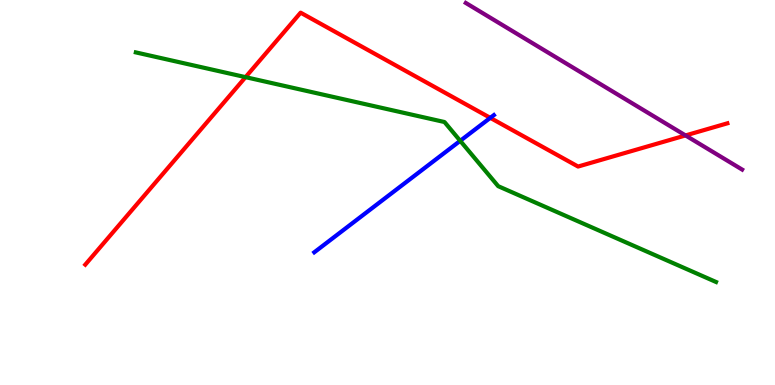[{'lines': ['blue', 'red'], 'intersections': [{'x': 6.33, 'y': 6.94}]}, {'lines': ['green', 'red'], 'intersections': [{'x': 3.17, 'y': 8.0}]}, {'lines': ['purple', 'red'], 'intersections': [{'x': 8.85, 'y': 6.48}]}, {'lines': ['blue', 'green'], 'intersections': [{'x': 5.94, 'y': 6.34}]}, {'lines': ['blue', 'purple'], 'intersections': []}, {'lines': ['green', 'purple'], 'intersections': []}]